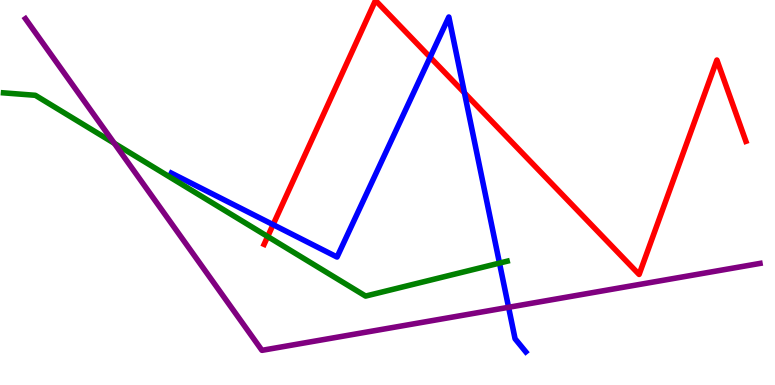[{'lines': ['blue', 'red'], 'intersections': [{'x': 3.52, 'y': 4.16}, {'x': 5.55, 'y': 8.51}, {'x': 5.99, 'y': 7.59}]}, {'lines': ['green', 'red'], 'intersections': [{'x': 3.45, 'y': 3.86}]}, {'lines': ['purple', 'red'], 'intersections': []}, {'lines': ['blue', 'green'], 'intersections': [{'x': 6.45, 'y': 3.17}]}, {'lines': ['blue', 'purple'], 'intersections': [{'x': 6.56, 'y': 2.02}]}, {'lines': ['green', 'purple'], 'intersections': [{'x': 1.47, 'y': 6.28}]}]